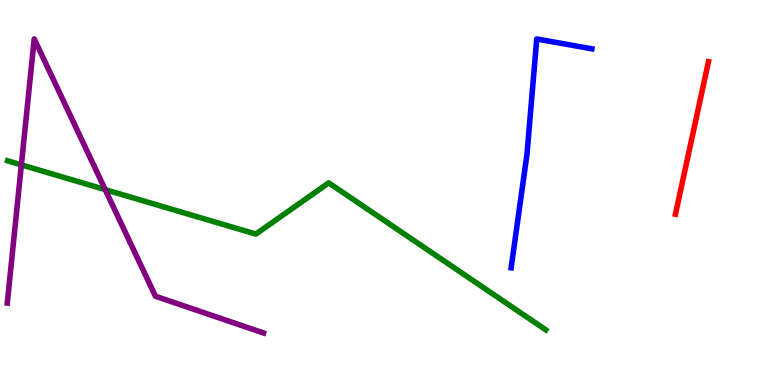[{'lines': ['blue', 'red'], 'intersections': []}, {'lines': ['green', 'red'], 'intersections': []}, {'lines': ['purple', 'red'], 'intersections': []}, {'lines': ['blue', 'green'], 'intersections': []}, {'lines': ['blue', 'purple'], 'intersections': []}, {'lines': ['green', 'purple'], 'intersections': [{'x': 0.276, 'y': 5.72}, {'x': 1.36, 'y': 5.08}]}]